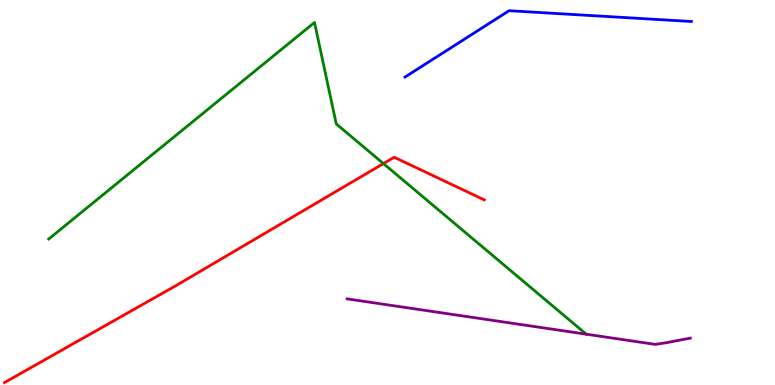[{'lines': ['blue', 'red'], 'intersections': []}, {'lines': ['green', 'red'], 'intersections': [{'x': 4.95, 'y': 5.75}]}, {'lines': ['purple', 'red'], 'intersections': []}, {'lines': ['blue', 'green'], 'intersections': []}, {'lines': ['blue', 'purple'], 'intersections': []}, {'lines': ['green', 'purple'], 'intersections': [{'x': 7.56, 'y': 1.32}]}]